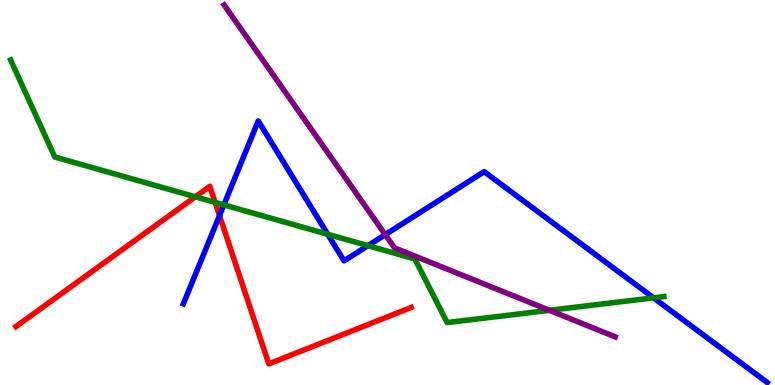[{'lines': ['blue', 'red'], 'intersections': [{'x': 2.83, 'y': 4.4}]}, {'lines': ['green', 'red'], 'intersections': [{'x': 2.52, 'y': 4.89}, {'x': 2.78, 'y': 4.74}]}, {'lines': ['purple', 'red'], 'intersections': []}, {'lines': ['blue', 'green'], 'intersections': [{'x': 2.89, 'y': 4.68}, {'x': 4.23, 'y': 3.91}, {'x': 4.75, 'y': 3.62}, {'x': 8.43, 'y': 2.26}]}, {'lines': ['blue', 'purple'], 'intersections': [{'x': 4.97, 'y': 3.91}]}, {'lines': ['green', 'purple'], 'intersections': [{'x': 7.09, 'y': 1.94}]}]